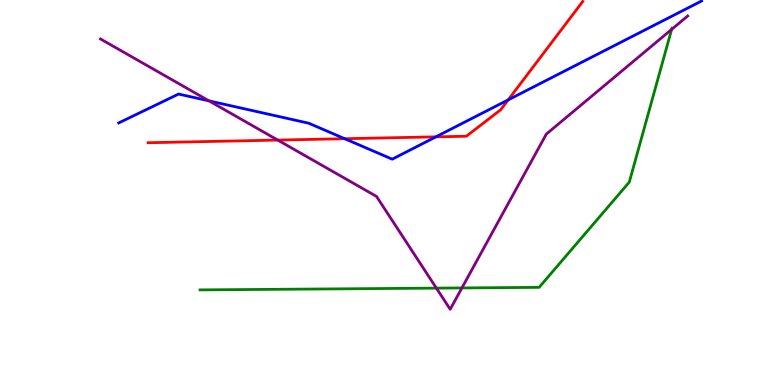[{'lines': ['blue', 'red'], 'intersections': [{'x': 4.45, 'y': 6.4}, {'x': 5.62, 'y': 6.45}, {'x': 6.56, 'y': 7.41}]}, {'lines': ['green', 'red'], 'intersections': []}, {'lines': ['purple', 'red'], 'intersections': [{'x': 3.58, 'y': 6.36}]}, {'lines': ['blue', 'green'], 'intersections': []}, {'lines': ['blue', 'purple'], 'intersections': [{'x': 2.7, 'y': 7.38}]}, {'lines': ['green', 'purple'], 'intersections': [{'x': 5.63, 'y': 2.52}, {'x': 5.96, 'y': 2.52}, {'x': 8.67, 'y': 9.24}]}]